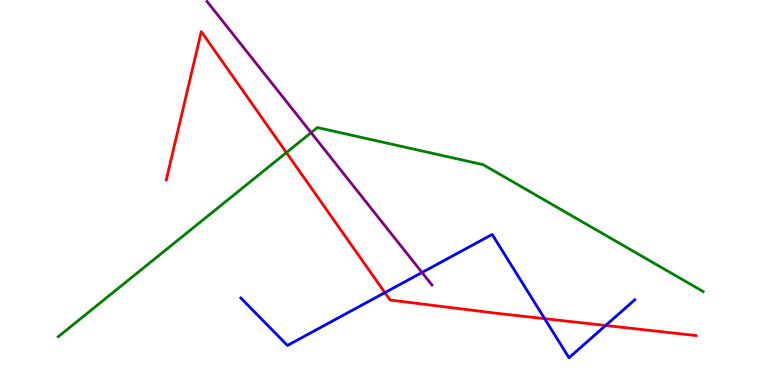[{'lines': ['blue', 'red'], 'intersections': [{'x': 4.97, 'y': 2.4}, {'x': 7.03, 'y': 1.72}, {'x': 7.81, 'y': 1.55}]}, {'lines': ['green', 'red'], 'intersections': [{'x': 3.7, 'y': 6.04}]}, {'lines': ['purple', 'red'], 'intersections': []}, {'lines': ['blue', 'green'], 'intersections': []}, {'lines': ['blue', 'purple'], 'intersections': [{'x': 5.45, 'y': 2.92}]}, {'lines': ['green', 'purple'], 'intersections': [{'x': 4.01, 'y': 6.55}]}]